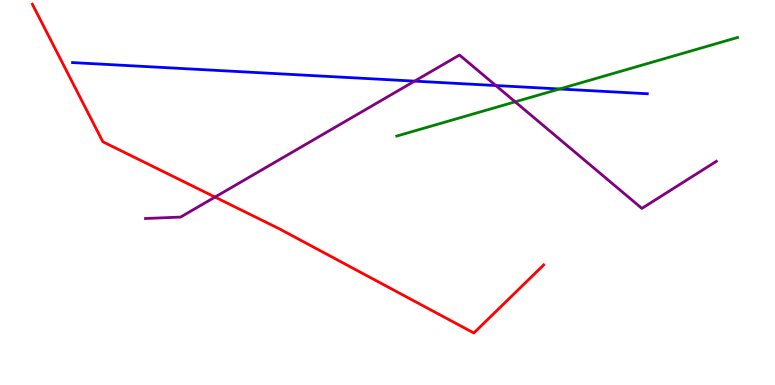[{'lines': ['blue', 'red'], 'intersections': []}, {'lines': ['green', 'red'], 'intersections': []}, {'lines': ['purple', 'red'], 'intersections': [{'x': 2.77, 'y': 4.88}]}, {'lines': ['blue', 'green'], 'intersections': [{'x': 7.22, 'y': 7.69}]}, {'lines': ['blue', 'purple'], 'intersections': [{'x': 5.35, 'y': 7.89}, {'x': 6.4, 'y': 7.78}]}, {'lines': ['green', 'purple'], 'intersections': [{'x': 6.65, 'y': 7.36}]}]